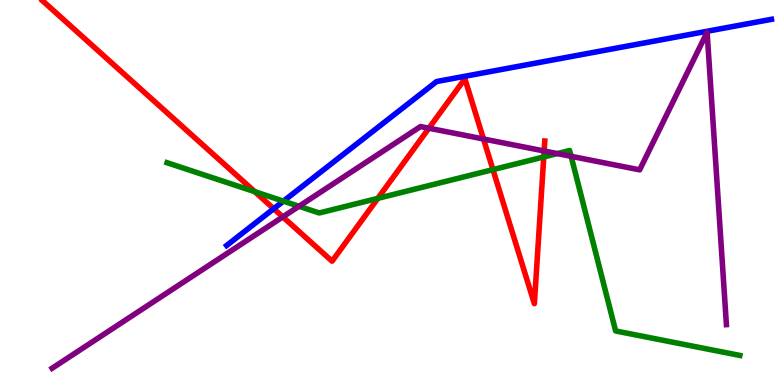[{'lines': ['blue', 'red'], 'intersections': [{'x': 3.53, 'y': 4.58}]}, {'lines': ['green', 'red'], 'intersections': [{'x': 3.29, 'y': 5.02}, {'x': 4.88, 'y': 4.85}, {'x': 6.36, 'y': 5.59}, {'x': 7.02, 'y': 5.92}]}, {'lines': ['purple', 'red'], 'intersections': [{'x': 3.65, 'y': 4.37}, {'x': 5.53, 'y': 6.67}, {'x': 6.24, 'y': 6.39}, {'x': 7.02, 'y': 6.08}]}, {'lines': ['blue', 'green'], 'intersections': [{'x': 3.66, 'y': 4.78}]}, {'lines': ['blue', 'purple'], 'intersections': []}, {'lines': ['green', 'purple'], 'intersections': [{'x': 3.86, 'y': 4.64}, {'x': 7.19, 'y': 6.01}, {'x': 7.37, 'y': 5.94}]}]